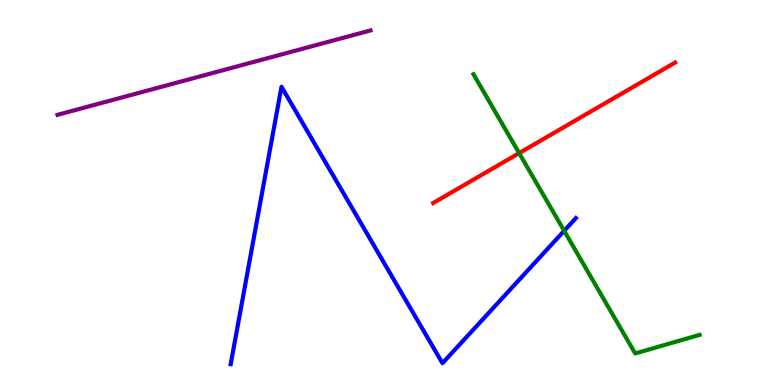[{'lines': ['blue', 'red'], 'intersections': []}, {'lines': ['green', 'red'], 'intersections': [{'x': 6.7, 'y': 6.02}]}, {'lines': ['purple', 'red'], 'intersections': []}, {'lines': ['blue', 'green'], 'intersections': [{'x': 7.28, 'y': 4.0}]}, {'lines': ['blue', 'purple'], 'intersections': []}, {'lines': ['green', 'purple'], 'intersections': []}]